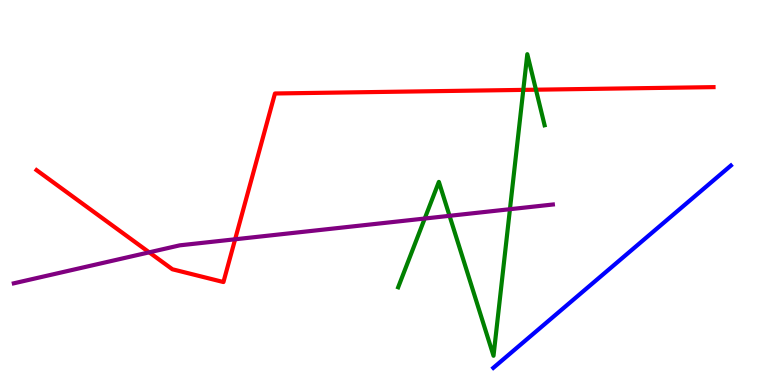[{'lines': ['blue', 'red'], 'intersections': []}, {'lines': ['green', 'red'], 'intersections': [{'x': 6.75, 'y': 7.67}, {'x': 6.92, 'y': 7.67}]}, {'lines': ['purple', 'red'], 'intersections': [{'x': 1.93, 'y': 3.45}, {'x': 3.03, 'y': 3.79}]}, {'lines': ['blue', 'green'], 'intersections': []}, {'lines': ['blue', 'purple'], 'intersections': []}, {'lines': ['green', 'purple'], 'intersections': [{'x': 5.48, 'y': 4.32}, {'x': 5.8, 'y': 4.39}, {'x': 6.58, 'y': 4.57}]}]